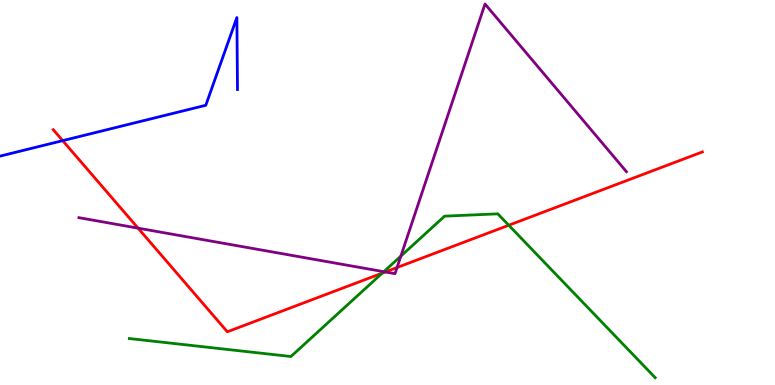[{'lines': ['blue', 'red'], 'intersections': [{'x': 0.809, 'y': 6.35}]}, {'lines': ['green', 'red'], 'intersections': [{'x': 4.93, 'y': 2.91}, {'x': 6.56, 'y': 4.15}]}, {'lines': ['purple', 'red'], 'intersections': [{'x': 1.78, 'y': 4.07}, {'x': 4.97, 'y': 2.94}, {'x': 5.12, 'y': 3.05}]}, {'lines': ['blue', 'green'], 'intersections': []}, {'lines': ['blue', 'purple'], 'intersections': []}, {'lines': ['green', 'purple'], 'intersections': [{'x': 4.95, 'y': 2.94}, {'x': 5.17, 'y': 3.35}]}]